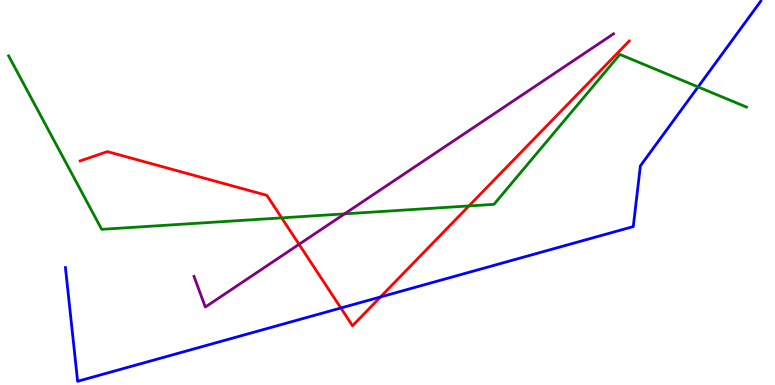[{'lines': ['blue', 'red'], 'intersections': [{'x': 4.4, 'y': 2.0}, {'x': 4.91, 'y': 2.29}]}, {'lines': ['green', 'red'], 'intersections': [{'x': 3.63, 'y': 4.34}, {'x': 6.05, 'y': 4.65}]}, {'lines': ['purple', 'red'], 'intersections': [{'x': 3.86, 'y': 3.65}]}, {'lines': ['blue', 'green'], 'intersections': [{'x': 9.01, 'y': 7.74}]}, {'lines': ['blue', 'purple'], 'intersections': []}, {'lines': ['green', 'purple'], 'intersections': [{'x': 4.45, 'y': 4.45}]}]